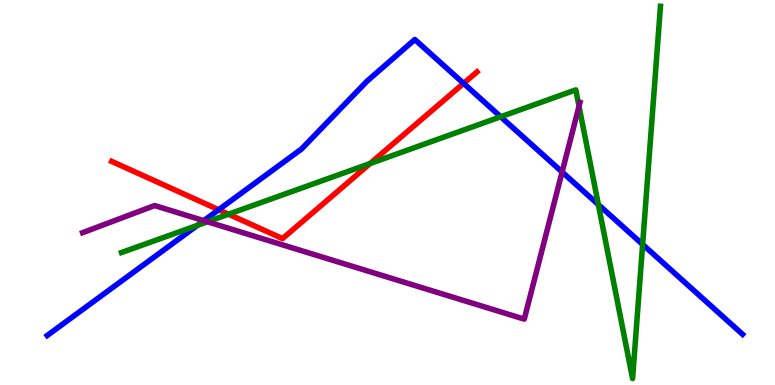[{'lines': ['blue', 'red'], 'intersections': [{'x': 2.82, 'y': 4.55}, {'x': 5.98, 'y': 7.83}]}, {'lines': ['green', 'red'], 'intersections': [{'x': 2.95, 'y': 4.44}, {'x': 4.78, 'y': 5.75}]}, {'lines': ['purple', 'red'], 'intersections': []}, {'lines': ['blue', 'green'], 'intersections': [{'x': 2.55, 'y': 4.15}, {'x': 6.46, 'y': 6.97}, {'x': 7.72, 'y': 4.69}, {'x': 8.29, 'y': 3.65}]}, {'lines': ['blue', 'purple'], 'intersections': [{'x': 2.63, 'y': 4.27}, {'x': 7.25, 'y': 5.53}]}, {'lines': ['green', 'purple'], 'intersections': [{'x': 2.68, 'y': 4.24}, {'x': 7.47, 'y': 7.24}]}]